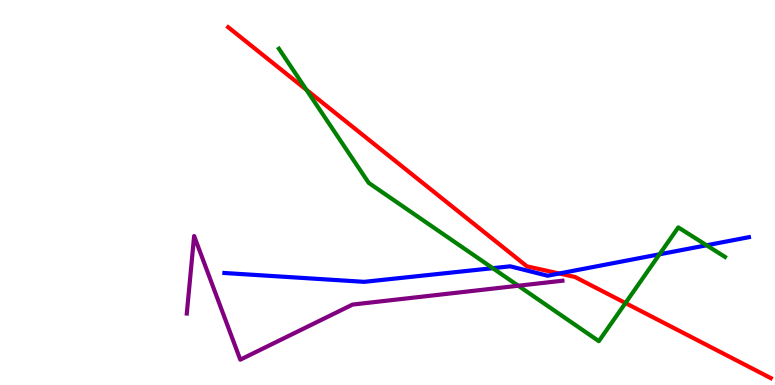[{'lines': ['blue', 'red'], 'intersections': [{'x': 7.22, 'y': 2.9}]}, {'lines': ['green', 'red'], 'intersections': [{'x': 3.95, 'y': 7.67}, {'x': 8.07, 'y': 2.13}]}, {'lines': ['purple', 'red'], 'intersections': []}, {'lines': ['blue', 'green'], 'intersections': [{'x': 6.36, 'y': 3.03}, {'x': 8.51, 'y': 3.39}, {'x': 9.12, 'y': 3.63}]}, {'lines': ['blue', 'purple'], 'intersections': []}, {'lines': ['green', 'purple'], 'intersections': [{'x': 6.69, 'y': 2.58}]}]